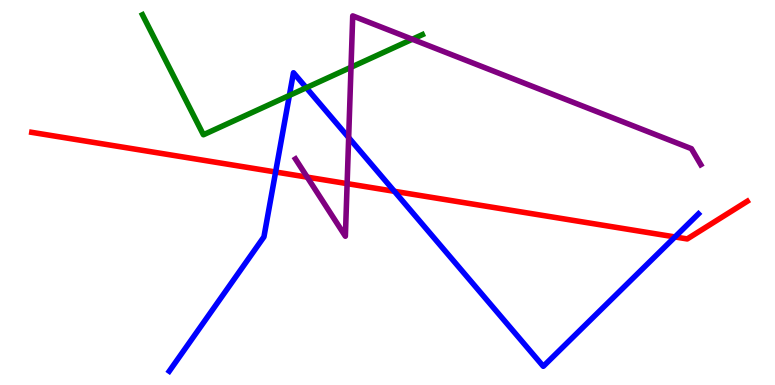[{'lines': ['blue', 'red'], 'intersections': [{'x': 3.56, 'y': 5.53}, {'x': 5.09, 'y': 5.03}, {'x': 8.71, 'y': 3.85}]}, {'lines': ['green', 'red'], 'intersections': []}, {'lines': ['purple', 'red'], 'intersections': [{'x': 3.96, 'y': 5.4}, {'x': 4.48, 'y': 5.23}]}, {'lines': ['blue', 'green'], 'intersections': [{'x': 3.73, 'y': 7.52}, {'x': 3.95, 'y': 7.72}]}, {'lines': ['blue', 'purple'], 'intersections': [{'x': 4.5, 'y': 6.43}]}, {'lines': ['green', 'purple'], 'intersections': [{'x': 4.53, 'y': 8.25}, {'x': 5.32, 'y': 8.98}]}]